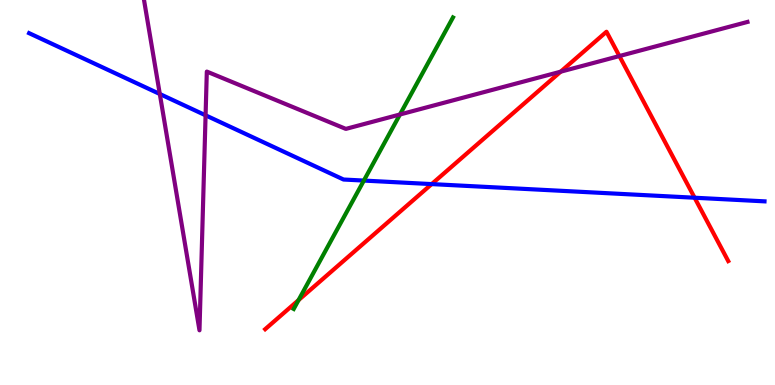[{'lines': ['blue', 'red'], 'intersections': [{'x': 5.57, 'y': 5.22}, {'x': 8.96, 'y': 4.86}]}, {'lines': ['green', 'red'], 'intersections': [{'x': 3.85, 'y': 2.2}]}, {'lines': ['purple', 'red'], 'intersections': [{'x': 7.23, 'y': 8.14}, {'x': 7.99, 'y': 8.54}]}, {'lines': ['blue', 'green'], 'intersections': [{'x': 4.69, 'y': 5.31}]}, {'lines': ['blue', 'purple'], 'intersections': [{'x': 2.06, 'y': 7.56}, {'x': 2.65, 'y': 7.01}]}, {'lines': ['green', 'purple'], 'intersections': [{'x': 5.16, 'y': 7.03}]}]